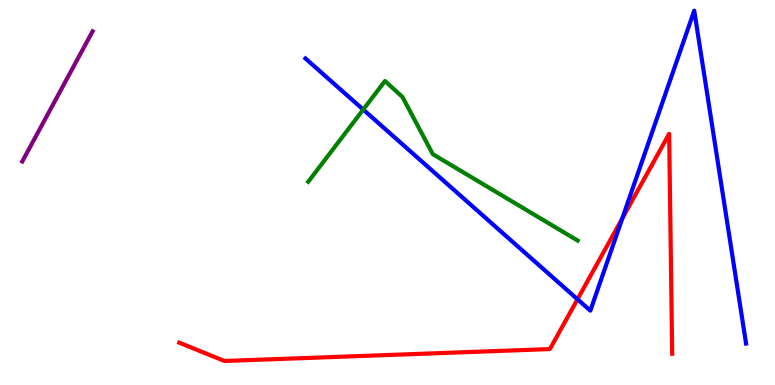[{'lines': ['blue', 'red'], 'intersections': [{'x': 7.45, 'y': 2.23}, {'x': 8.03, 'y': 4.33}]}, {'lines': ['green', 'red'], 'intersections': []}, {'lines': ['purple', 'red'], 'intersections': []}, {'lines': ['blue', 'green'], 'intersections': [{'x': 4.69, 'y': 7.15}]}, {'lines': ['blue', 'purple'], 'intersections': []}, {'lines': ['green', 'purple'], 'intersections': []}]